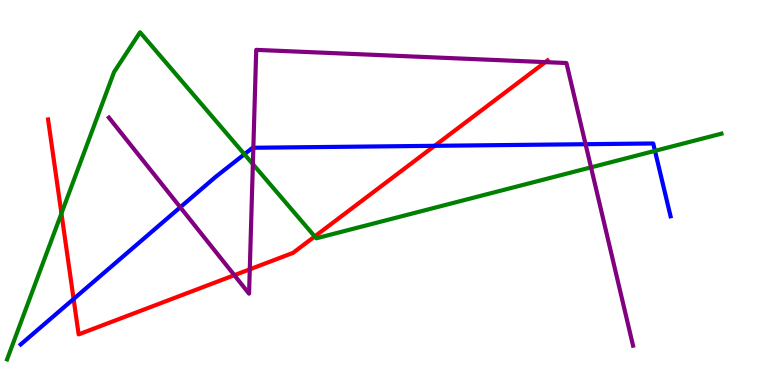[{'lines': ['blue', 'red'], 'intersections': [{'x': 0.95, 'y': 2.23}, {'x': 5.61, 'y': 6.21}]}, {'lines': ['green', 'red'], 'intersections': [{'x': 0.793, 'y': 4.46}, {'x': 4.06, 'y': 3.86}]}, {'lines': ['purple', 'red'], 'intersections': [{'x': 3.02, 'y': 2.85}, {'x': 3.22, 'y': 3.0}, {'x': 7.04, 'y': 8.39}]}, {'lines': ['blue', 'green'], 'intersections': [{'x': 3.15, 'y': 5.99}, {'x': 8.45, 'y': 6.08}]}, {'lines': ['blue', 'purple'], 'intersections': [{'x': 2.33, 'y': 4.62}, {'x': 3.27, 'y': 6.16}, {'x': 7.56, 'y': 6.25}]}, {'lines': ['green', 'purple'], 'intersections': [{'x': 3.26, 'y': 5.74}, {'x': 7.63, 'y': 5.65}]}]